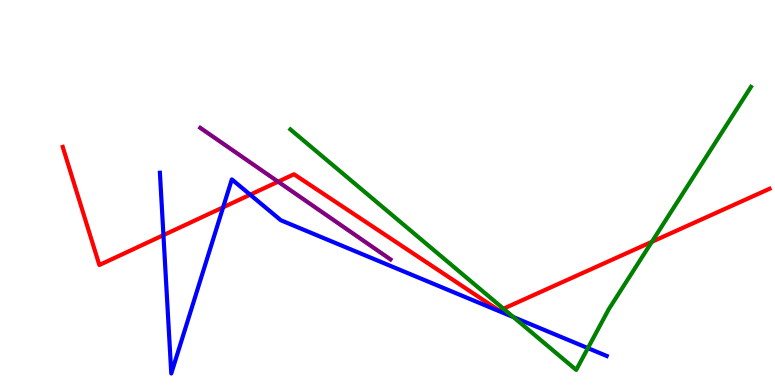[{'lines': ['blue', 'red'], 'intersections': [{'x': 2.11, 'y': 3.89}, {'x': 2.88, 'y': 4.62}, {'x': 3.23, 'y': 4.94}]}, {'lines': ['green', 'red'], 'intersections': [{'x': 6.5, 'y': 1.98}, {'x': 8.41, 'y': 3.72}]}, {'lines': ['purple', 'red'], 'intersections': [{'x': 3.59, 'y': 5.28}]}, {'lines': ['blue', 'green'], 'intersections': [{'x': 6.63, 'y': 1.76}, {'x': 7.59, 'y': 0.958}]}, {'lines': ['blue', 'purple'], 'intersections': []}, {'lines': ['green', 'purple'], 'intersections': []}]